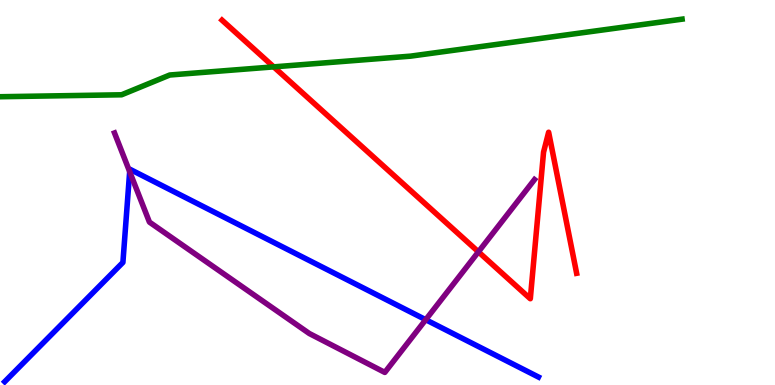[{'lines': ['blue', 'red'], 'intersections': []}, {'lines': ['green', 'red'], 'intersections': [{'x': 3.53, 'y': 8.26}]}, {'lines': ['purple', 'red'], 'intersections': [{'x': 6.17, 'y': 3.46}]}, {'lines': ['blue', 'green'], 'intersections': []}, {'lines': ['blue', 'purple'], 'intersections': [{'x': 1.67, 'y': 5.54}, {'x': 5.49, 'y': 1.7}]}, {'lines': ['green', 'purple'], 'intersections': []}]